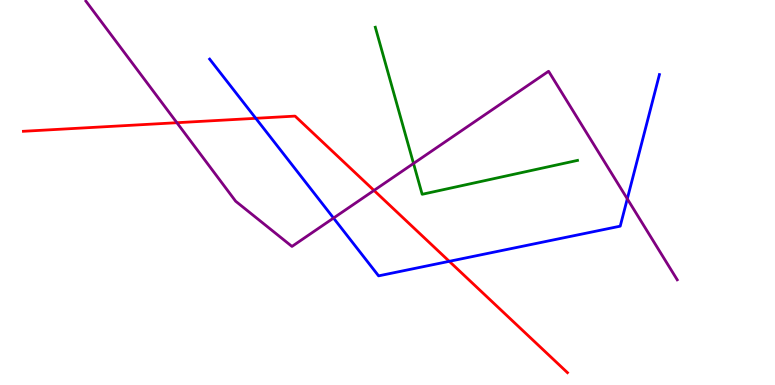[{'lines': ['blue', 'red'], 'intersections': [{'x': 3.3, 'y': 6.93}, {'x': 5.8, 'y': 3.21}]}, {'lines': ['green', 'red'], 'intersections': []}, {'lines': ['purple', 'red'], 'intersections': [{'x': 2.28, 'y': 6.81}, {'x': 4.83, 'y': 5.05}]}, {'lines': ['blue', 'green'], 'intersections': []}, {'lines': ['blue', 'purple'], 'intersections': [{'x': 4.3, 'y': 4.34}, {'x': 8.09, 'y': 4.84}]}, {'lines': ['green', 'purple'], 'intersections': [{'x': 5.34, 'y': 5.75}]}]